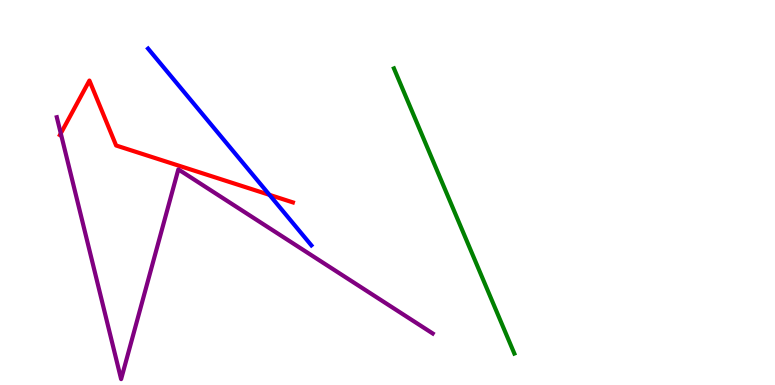[{'lines': ['blue', 'red'], 'intersections': [{'x': 3.48, 'y': 4.94}]}, {'lines': ['green', 'red'], 'intersections': []}, {'lines': ['purple', 'red'], 'intersections': [{'x': 0.784, 'y': 6.53}]}, {'lines': ['blue', 'green'], 'intersections': []}, {'lines': ['blue', 'purple'], 'intersections': []}, {'lines': ['green', 'purple'], 'intersections': []}]